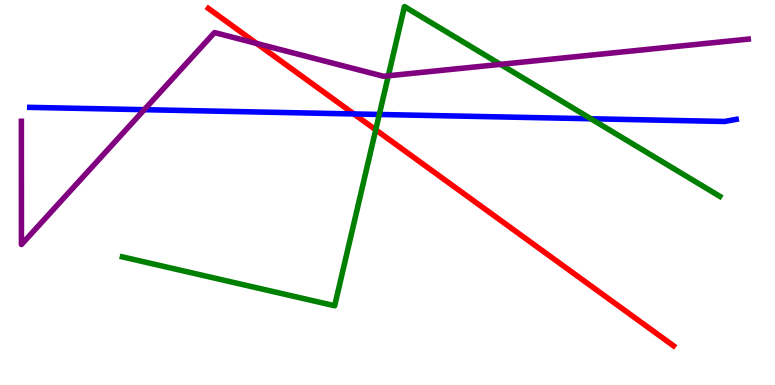[{'lines': ['blue', 'red'], 'intersections': [{'x': 4.57, 'y': 7.04}]}, {'lines': ['green', 'red'], 'intersections': [{'x': 4.85, 'y': 6.63}]}, {'lines': ['purple', 'red'], 'intersections': [{'x': 3.31, 'y': 8.87}]}, {'lines': ['blue', 'green'], 'intersections': [{'x': 4.89, 'y': 7.03}, {'x': 7.62, 'y': 6.92}]}, {'lines': ['blue', 'purple'], 'intersections': [{'x': 1.86, 'y': 7.15}]}, {'lines': ['green', 'purple'], 'intersections': [{'x': 5.01, 'y': 8.03}, {'x': 6.46, 'y': 8.33}]}]